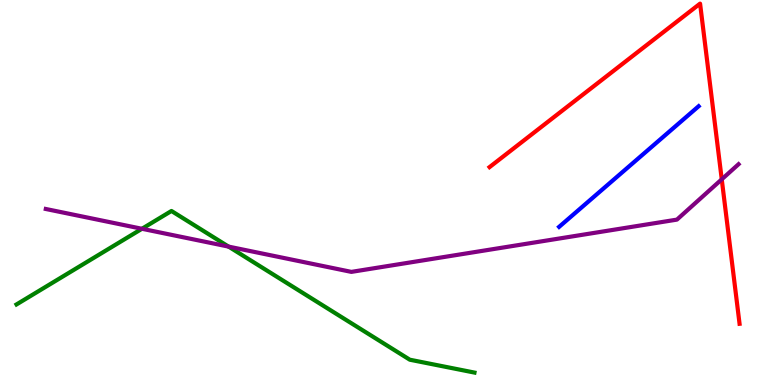[{'lines': ['blue', 'red'], 'intersections': []}, {'lines': ['green', 'red'], 'intersections': []}, {'lines': ['purple', 'red'], 'intersections': [{'x': 9.31, 'y': 5.34}]}, {'lines': ['blue', 'green'], 'intersections': []}, {'lines': ['blue', 'purple'], 'intersections': []}, {'lines': ['green', 'purple'], 'intersections': [{'x': 1.83, 'y': 4.06}, {'x': 2.95, 'y': 3.59}]}]